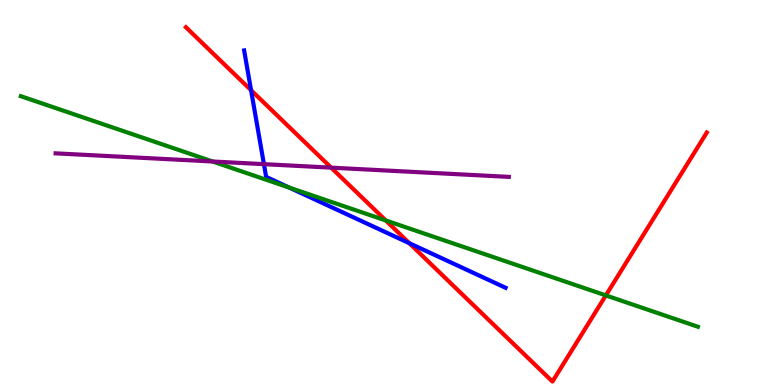[{'lines': ['blue', 'red'], 'intersections': [{'x': 3.24, 'y': 7.66}, {'x': 5.28, 'y': 3.68}]}, {'lines': ['green', 'red'], 'intersections': [{'x': 4.98, 'y': 4.27}, {'x': 7.82, 'y': 2.33}]}, {'lines': ['purple', 'red'], 'intersections': [{'x': 4.27, 'y': 5.65}]}, {'lines': ['blue', 'green'], 'intersections': [{'x': 3.73, 'y': 5.13}]}, {'lines': ['blue', 'purple'], 'intersections': [{'x': 3.41, 'y': 5.74}]}, {'lines': ['green', 'purple'], 'intersections': [{'x': 2.74, 'y': 5.81}]}]